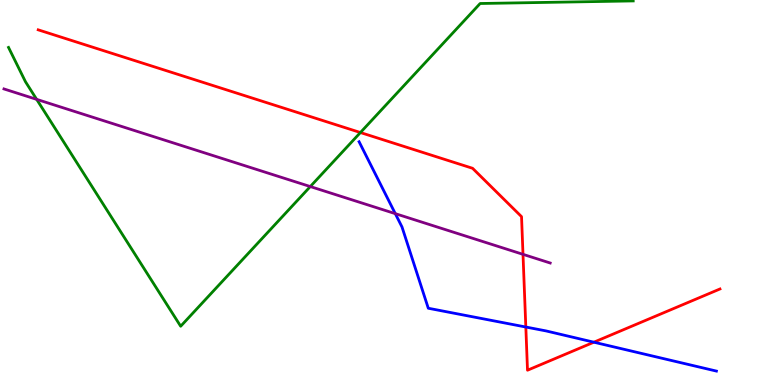[{'lines': ['blue', 'red'], 'intersections': [{'x': 6.78, 'y': 1.51}, {'x': 7.66, 'y': 1.11}]}, {'lines': ['green', 'red'], 'intersections': [{'x': 4.65, 'y': 6.56}]}, {'lines': ['purple', 'red'], 'intersections': [{'x': 6.75, 'y': 3.39}]}, {'lines': ['blue', 'green'], 'intersections': []}, {'lines': ['blue', 'purple'], 'intersections': [{'x': 5.1, 'y': 4.45}]}, {'lines': ['green', 'purple'], 'intersections': [{'x': 0.473, 'y': 7.42}, {'x': 4.0, 'y': 5.15}]}]